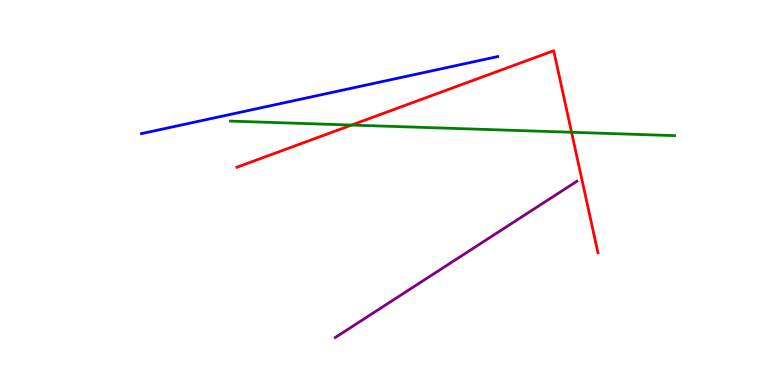[{'lines': ['blue', 'red'], 'intersections': []}, {'lines': ['green', 'red'], 'intersections': [{'x': 4.54, 'y': 6.75}, {'x': 7.38, 'y': 6.56}]}, {'lines': ['purple', 'red'], 'intersections': []}, {'lines': ['blue', 'green'], 'intersections': []}, {'lines': ['blue', 'purple'], 'intersections': []}, {'lines': ['green', 'purple'], 'intersections': []}]